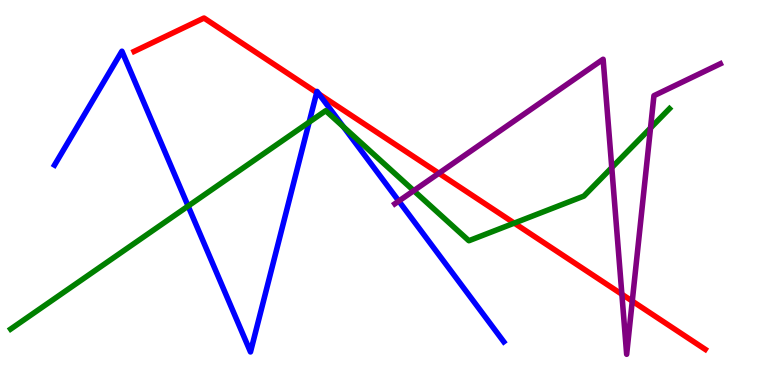[{'lines': ['blue', 'red'], 'intersections': [{'x': 4.09, 'y': 7.6}, {'x': 4.12, 'y': 7.56}]}, {'lines': ['green', 'red'], 'intersections': [{'x': 6.64, 'y': 4.2}]}, {'lines': ['purple', 'red'], 'intersections': [{'x': 5.66, 'y': 5.5}, {'x': 8.02, 'y': 2.36}, {'x': 8.16, 'y': 2.18}]}, {'lines': ['blue', 'green'], 'intersections': [{'x': 2.43, 'y': 4.65}, {'x': 3.99, 'y': 6.83}, {'x': 4.43, 'y': 6.71}]}, {'lines': ['blue', 'purple'], 'intersections': [{'x': 5.15, 'y': 4.78}]}, {'lines': ['green', 'purple'], 'intersections': [{'x': 5.34, 'y': 5.05}, {'x': 7.89, 'y': 5.65}, {'x': 8.39, 'y': 6.67}]}]